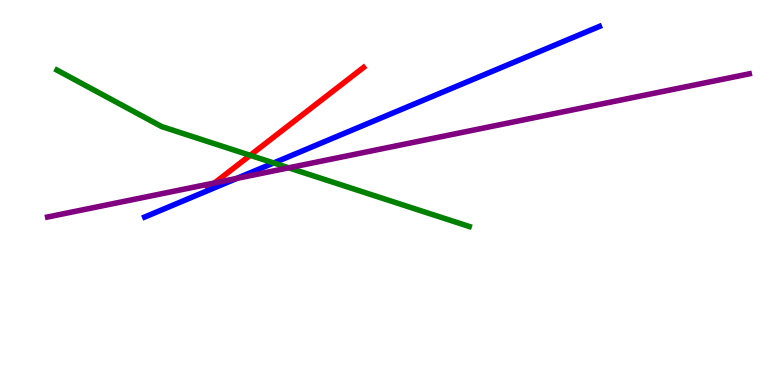[{'lines': ['blue', 'red'], 'intersections': []}, {'lines': ['green', 'red'], 'intersections': [{'x': 3.23, 'y': 5.97}]}, {'lines': ['purple', 'red'], 'intersections': [{'x': 2.77, 'y': 5.25}]}, {'lines': ['blue', 'green'], 'intersections': [{'x': 3.53, 'y': 5.77}]}, {'lines': ['blue', 'purple'], 'intersections': [{'x': 3.06, 'y': 5.37}]}, {'lines': ['green', 'purple'], 'intersections': [{'x': 3.72, 'y': 5.64}]}]